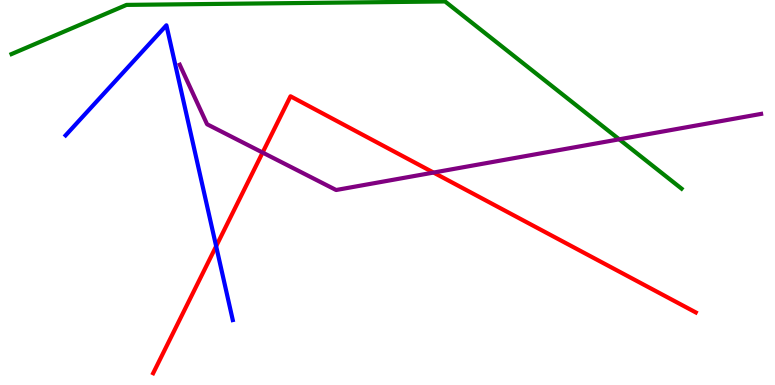[{'lines': ['blue', 'red'], 'intersections': [{'x': 2.79, 'y': 3.6}]}, {'lines': ['green', 'red'], 'intersections': []}, {'lines': ['purple', 'red'], 'intersections': [{'x': 3.39, 'y': 6.04}, {'x': 5.59, 'y': 5.52}]}, {'lines': ['blue', 'green'], 'intersections': []}, {'lines': ['blue', 'purple'], 'intersections': []}, {'lines': ['green', 'purple'], 'intersections': [{'x': 7.99, 'y': 6.38}]}]